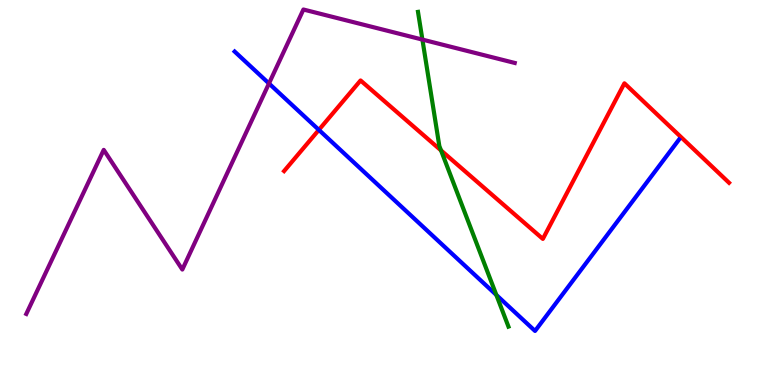[{'lines': ['blue', 'red'], 'intersections': [{'x': 4.11, 'y': 6.63}]}, {'lines': ['green', 'red'], 'intersections': [{'x': 5.69, 'y': 6.09}]}, {'lines': ['purple', 'red'], 'intersections': []}, {'lines': ['blue', 'green'], 'intersections': [{'x': 6.4, 'y': 2.34}]}, {'lines': ['blue', 'purple'], 'intersections': [{'x': 3.47, 'y': 7.83}]}, {'lines': ['green', 'purple'], 'intersections': [{'x': 5.45, 'y': 8.97}]}]